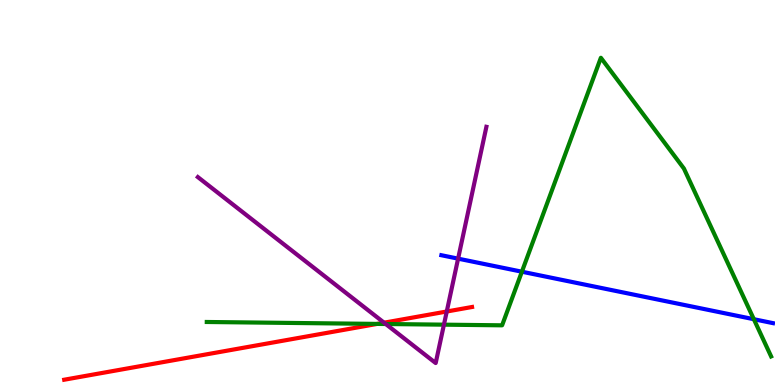[{'lines': ['blue', 'red'], 'intersections': []}, {'lines': ['green', 'red'], 'intersections': [{'x': 4.87, 'y': 1.59}]}, {'lines': ['purple', 'red'], 'intersections': [{'x': 4.96, 'y': 1.62}, {'x': 5.76, 'y': 1.91}]}, {'lines': ['blue', 'green'], 'intersections': [{'x': 6.73, 'y': 2.94}, {'x': 9.73, 'y': 1.71}]}, {'lines': ['blue', 'purple'], 'intersections': [{'x': 5.91, 'y': 3.28}]}, {'lines': ['green', 'purple'], 'intersections': [{'x': 4.98, 'y': 1.58}, {'x': 5.73, 'y': 1.57}]}]